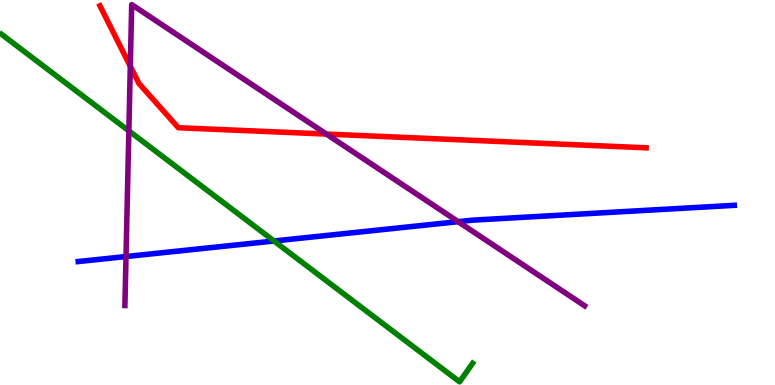[{'lines': ['blue', 'red'], 'intersections': []}, {'lines': ['green', 'red'], 'intersections': []}, {'lines': ['purple', 'red'], 'intersections': [{'x': 1.68, 'y': 8.28}, {'x': 4.21, 'y': 6.52}]}, {'lines': ['blue', 'green'], 'intersections': [{'x': 3.54, 'y': 3.74}]}, {'lines': ['blue', 'purple'], 'intersections': [{'x': 1.63, 'y': 3.34}, {'x': 5.91, 'y': 4.24}]}, {'lines': ['green', 'purple'], 'intersections': [{'x': 1.66, 'y': 6.6}]}]